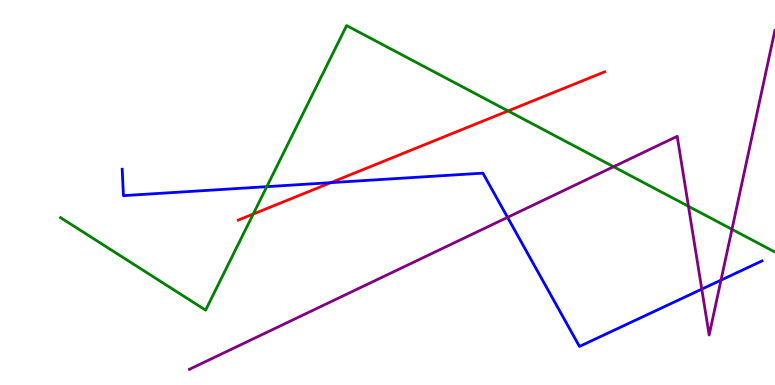[{'lines': ['blue', 'red'], 'intersections': [{'x': 4.27, 'y': 5.26}]}, {'lines': ['green', 'red'], 'intersections': [{'x': 3.27, 'y': 4.44}, {'x': 6.56, 'y': 7.12}]}, {'lines': ['purple', 'red'], 'intersections': []}, {'lines': ['blue', 'green'], 'intersections': [{'x': 3.44, 'y': 5.15}]}, {'lines': ['blue', 'purple'], 'intersections': [{'x': 6.55, 'y': 4.35}, {'x': 9.06, 'y': 2.49}, {'x': 9.3, 'y': 2.72}]}, {'lines': ['green', 'purple'], 'intersections': [{'x': 7.92, 'y': 5.67}, {'x': 8.88, 'y': 4.64}, {'x': 9.44, 'y': 4.04}]}]